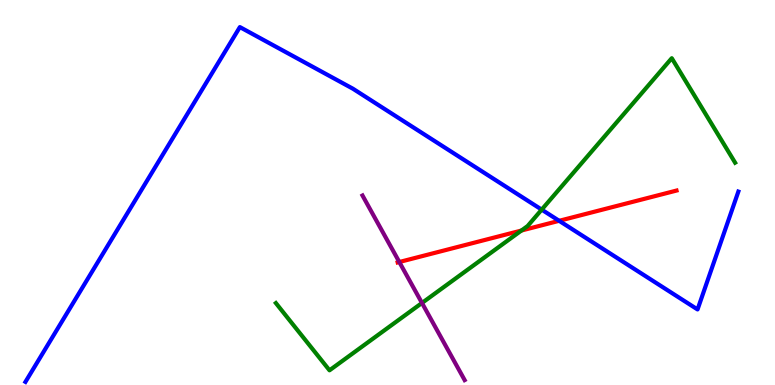[{'lines': ['blue', 'red'], 'intersections': [{'x': 7.21, 'y': 4.26}]}, {'lines': ['green', 'red'], 'intersections': [{'x': 6.73, 'y': 4.01}]}, {'lines': ['purple', 'red'], 'intersections': [{'x': 5.15, 'y': 3.19}]}, {'lines': ['blue', 'green'], 'intersections': [{'x': 6.99, 'y': 4.56}]}, {'lines': ['blue', 'purple'], 'intersections': []}, {'lines': ['green', 'purple'], 'intersections': [{'x': 5.44, 'y': 2.13}]}]